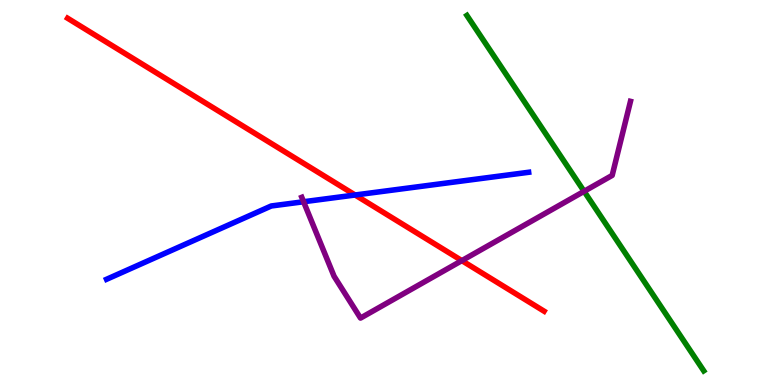[{'lines': ['blue', 'red'], 'intersections': [{'x': 4.58, 'y': 4.94}]}, {'lines': ['green', 'red'], 'intersections': []}, {'lines': ['purple', 'red'], 'intersections': [{'x': 5.96, 'y': 3.23}]}, {'lines': ['blue', 'green'], 'intersections': []}, {'lines': ['blue', 'purple'], 'intersections': [{'x': 3.92, 'y': 4.76}]}, {'lines': ['green', 'purple'], 'intersections': [{'x': 7.54, 'y': 5.03}]}]